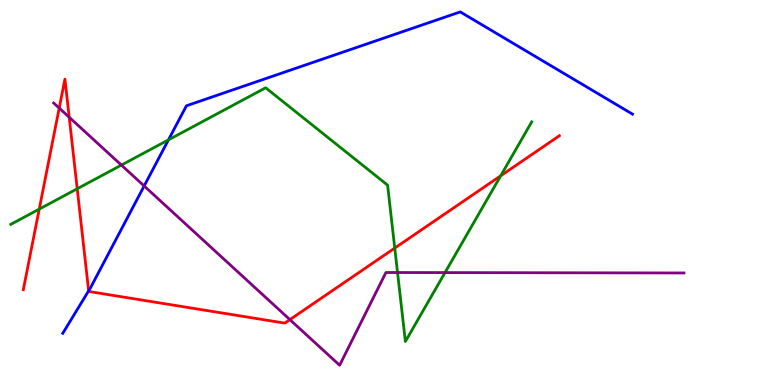[{'lines': ['blue', 'red'], 'intersections': [{'x': 1.14, 'y': 2.45}]}, {'lines': ['green', 'red'], 'intersections': [{'x': 0.506, 'y': 4.57}, {'x': 0.996, 'y': 5.1}, {'x': 5.09, 'y': 3.56}, {'x': 6.46, 'y': 5.43}]}, {'lines': ['purple', 'red'], 'intersections': [{'x': 0.764, 'y': 7.19}, {'x': 0.893, 'y': 6.95}, {'x': 3.74, 'y': 1.7}]}, {'lines': ['blue', 'green'], 'intersections': [{'x': 2.17, 'y': 6.37}]}, {'lines': ['blue', 'purple'], 'intersections': [{'x': 1.86, 'y': 5.17}]}, {'lines': ['green', 'purple'], 'intersections': [{'x': 1.57, 'y': 5.71}, {'x': 5.13, 'y': 2.92}, {'x': 5.74, 'y': 2.92}]}]